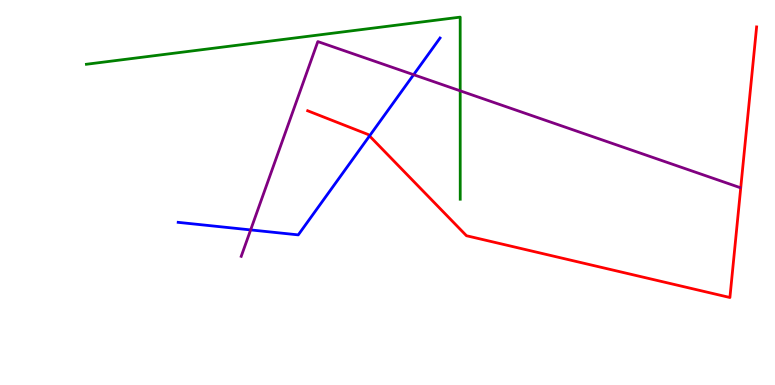[{'lines': ['blue', 'red'], 'intersections': [{'x': 4.77, 'y': 6.47}]}, {'lines': ['green', 'red'], 'intersections': []}, {'lines': ['purple', 'red'], 'intersections': []}, {'lines': ['blue', 'green'], 'intersections': []}, {'lines': ['blue', 'purple'], 'intersections': [{'x': 3.23, 'y': 4.03}, {'x': 5.34, 'y': 8.06}]}, {'lines': ['green', 'purple'], 'intersections': [{'x': 5.94, 'y': 7.64}]}]